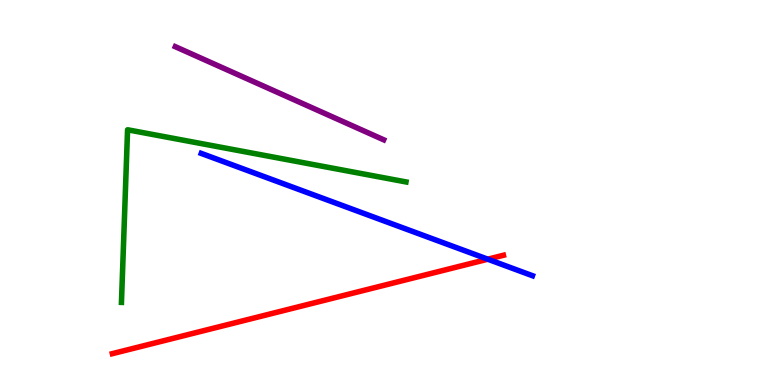[{'lines': ['blue', 'red'], 'intersections': [{'x': 6.29, 'y': 3.27}]}, {'lines': ['green', 'red'], 'intersections': []}, {'lines': ['purple', 'red'], 'intersections': []}, {'lines': ['blue', 'green'], 'intersections': []}, {'lines': ['blue', 'purple'], 'intersections': []}, {'lines': ['green', 'purple'], 'intersections': []}]